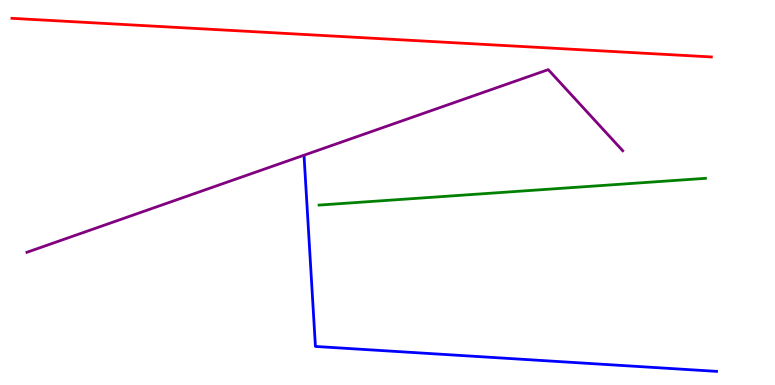[{'lines': ['blue', 'red'], 'intersections': []}, {'lines': ['green', 'red'], 'intersections': []}, {'lines': ['purple', 'red'], 'intersections': []}, {'lines': ['blue', 'green'], 'intersections': []}, {'lines': ['blue', 'purple'], 'intersections': []}, {'lines': ['green', 'purple'], 'intersections': []}]